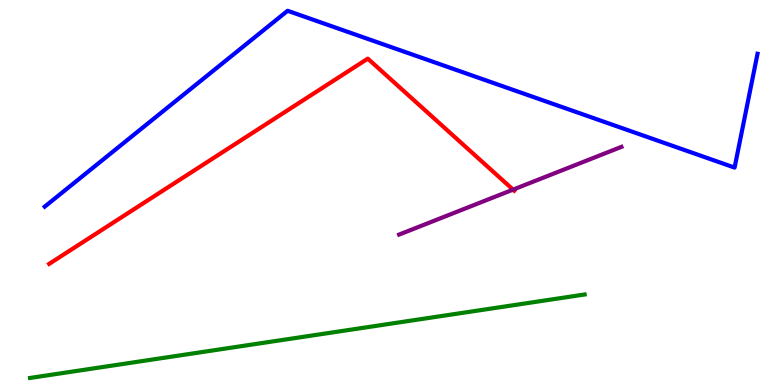[{'lines': ['blue', 'red'], 'intersections': []}, {'lines': ['green', 'red'], 'intersections': []}, {'lines': ['purple', 'red'], 'intersections': [{'x': 6.62, 'y': 5.07}]}, {'lines': ['blue', 'green'], 'intersections': []}, {'lines': ['blue', 'purple'], 'intersections': []}, {'lines': ['green', 'purple'], 'intersections': []}]